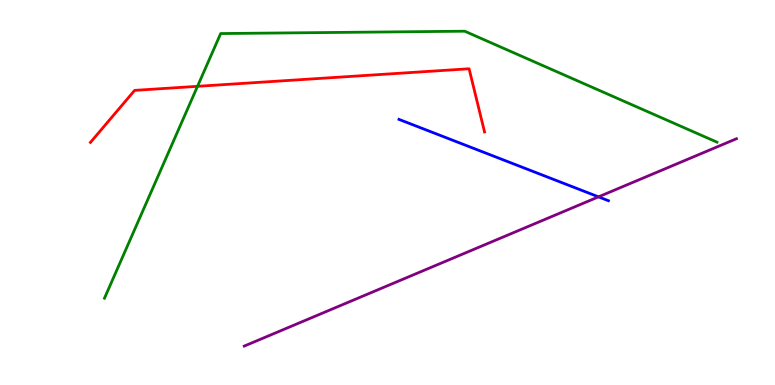[{'lines': ['blue', 'red'], 'intersections': []}, {'lines': ['green', 'red'], 'intersections': [{'x': 2.55, 'y': 7.76}]}, {'lines': ['purple', 'red'], 'intersections': []}, {'lines': ['blue', 'green'], 'intersections': []}, {'lines': ['blue', 'purple'], 'intersections': [{'x': 7.72, 'y': 4.89}]}, {'lines': ['green', 'purple'], 'intersections': []}]